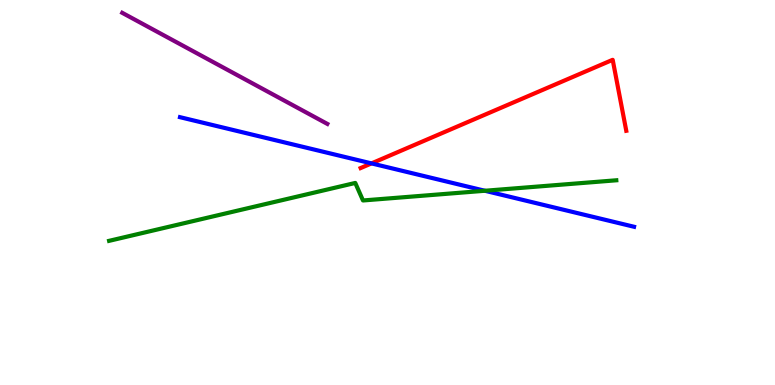[{'lines': ['blue', 'red'], 'intersections': [{'x': 4.79, 'y': 5.76}]}, {'lines': ['green', 'red'], 'intersections': []}, {'lines': ['purple', 'red'], 'intersections': []}, {'lines': ['blue', 'green'], 'intersections': [{'x': 6.26, 'y': 5.05}]}, {'lines': ['blue', 'purple'], 'intersections': []}, {'lines': ['green', 'purple'], 'intersections': []}]